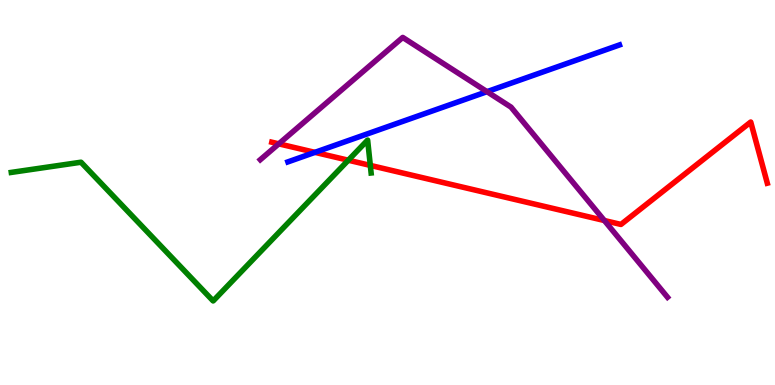[{'lines': ['blue', 'red'], 'intersections': [{'x': 4.06, 'y': 6.04}]}, {'lines': ['green', 'red'], 'intersections': [{'x': 4.49, 'y': 5.84}, {'x': 4.78, 'y': 5.7}]}, {'lines': ['purple', 'red'], 'intersections': [{'x': 3.6, 'y': 6.26}, {'x': 7.8, 'y': 4.27}]}, {'lines': ['blue', 'green'], 'intersections': []}, {'lines': ['blue', 'purple'], 'intersections': [{'x': 6.28, 'y': 7.62}]}, {'lines': ['green', 'purple'], 'intersections': []}]